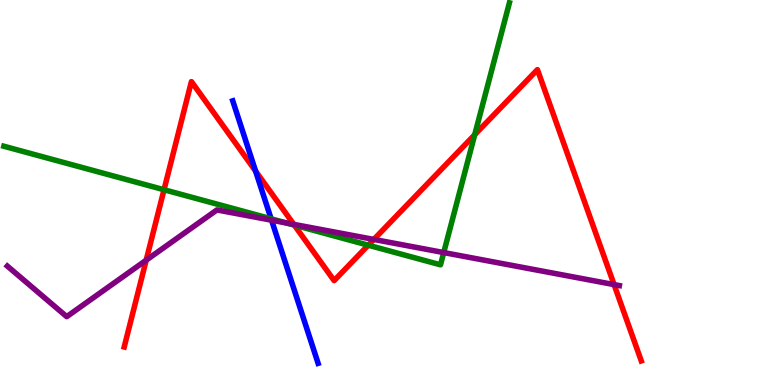[{'lines': ['blue', 'red'], 'intersections': [{'x': 3.3, 'y': 5.56}]}, {'lines': ['green', 'red'], 'intersections': [{'x': 2.12, 'y': 5.07}, {'x': 3.8, 'y': 4.15}, {'x': 4.75, 'y': 3.63}, {'x': 6.13, 'y': 6.5}]}, {'lines': ['purple', 'red'], 'intersections': [{'x': 1.89, 'y': 3.24}, {'x': 3.79, 'y': 4.17}, {'x': 4.82, 'y': 3.78}, {'x': 7.92, 'y': 2.61}]}, {'lines': ['blue', 'green'], 'intersections': [{'x': 3.5, 'y': 4.32}]}, {'lines': ['blue', 'purple'], 'intersections': [{'x': 3.5, 'y': 4.28}]}, {'lines': ['green', 'purple'], 'intersections': [{'x': 3.7, 'y': 4.21}, {'x': 5.73, 'y': 3.44}]}]